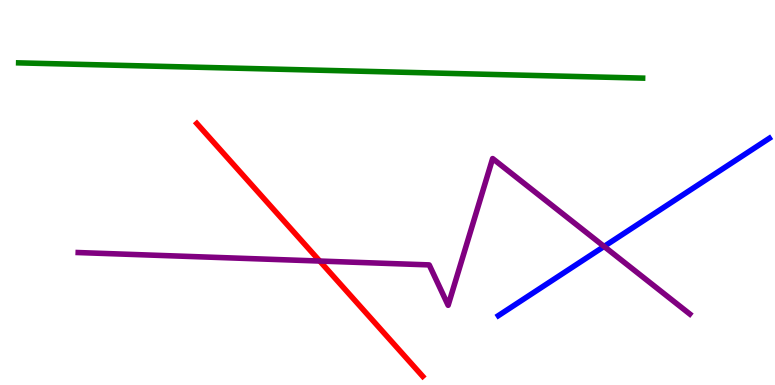[{'lines': ['blue', 'red'], 'intersections': []}, {'lines': ['green', 'red'], 'intersections': []}, {'lines': ['purple', 'red'], 'intersections': [{'x': 4.13, 'y': 3.22}]}, {'lines': ['blue', 'green'], 'intersections': []}, {'lines': ['blue', 'purple'], 'intersections': [{'x': 7.79, 'y': 3.6}]}, {'lines': ['green', 'purple'], 'intersections': []}]